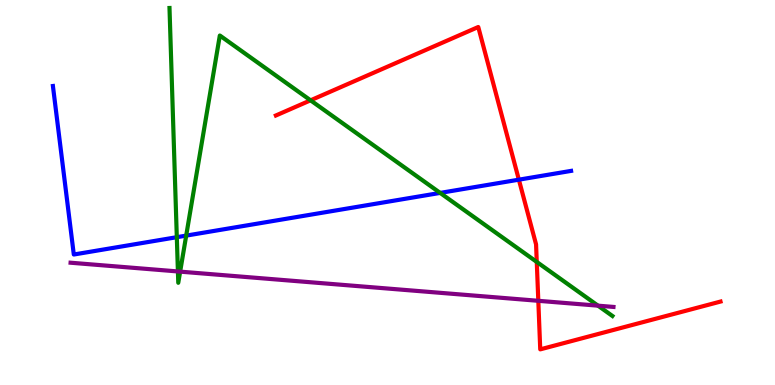[{'lines': ['blue', 'red'], 'intersections': [{'x': 6.69, 'y': 5.33}]}, {'lines': ['green', 'red'], 'intersections': [{'x': 4.01, 'y': 7.39}, {'x': 6.93, 'y': 3.2}]}, {'lines': ['purple', 'red'], 'intersections': [{'x': 6.95, 'y': 2.19}]}, {'lines': ['blue', 'green'], 'intersections': [{'x': 2.28, 'y': 3.84}, {'x': 2.4, 'y': 3.88}, {'x': 5.68, 'y': 4.99}]}, {'lines': ['blue', 'purple'], 'intersections': []}, {'lines': ['green', 'purple'], 'intersections': [{'x': 2.3, 'y': 2.95}, {'x': 2.32, 'y': 2.94}, {'x': 7.72, 'y': 2.06}]}]